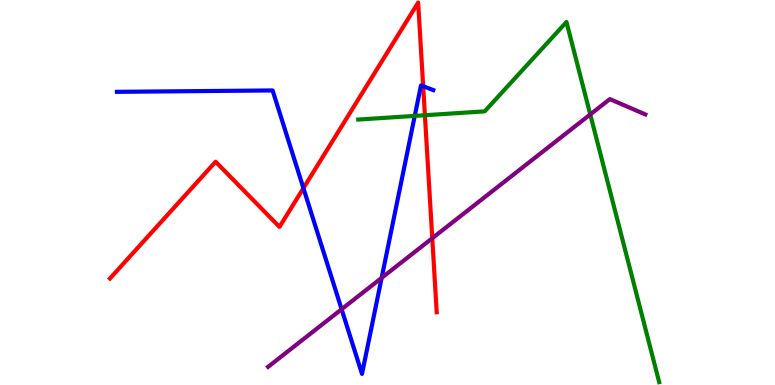[{'lines': ['blue', 'red'], 'intersections': [{'x': 3.92, 'y': 5.11}, {'x': 5.46, 'y': 7.76}]}, {'lines': ['green', 'red'], 'intersections': [{'x': 5.48, 'y': 7.01}]}, {'lines': ['purple', 'red'], 'intersections': [{'x': 5.58, 'y': 3.81}]}, {'lines': ['blue', 'green'], 'intersections': [{'x': 5.35, 'y': 6.99}]}, {'lines': ['blue', 'purple'], 'intersections': [{'x': 4.41, 'y': 1.97}, {'x': 4.92, 'y': 2.78}]}, {'lines': ['green', 'purple'], 'intersections': [{'x': 7.62, 'y': 7.03}]}]